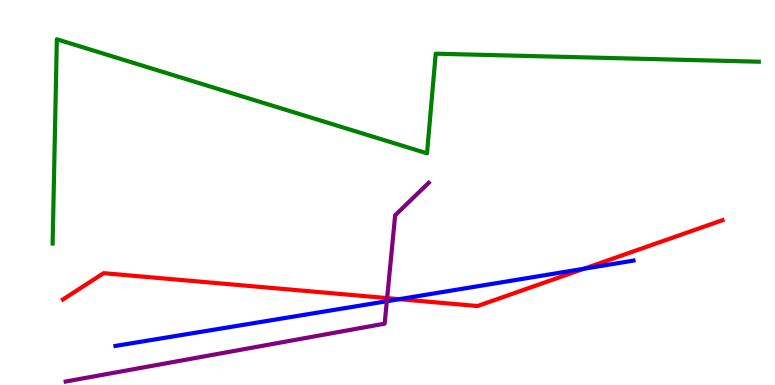[{'lines': ['blue', 'red'], 'intersections': [{'x': 5.15, 'y': 2.23}, {'x': 7.53, 'y': 3.02}]}, {'lines': ['green', 'red'], 'intersections': []}, {'lines': ['purple', 'red'], 'intersections': [{'x': 5.0, 'y': 2.26}]}, {'lines': ['blue', 'green'], 'intersections': []}, {'lines': ['blue', 'purple'], 'intersections': [{'x': 4.99, 'y': 2.18}]}, {'lines': ['green', 'purple'], 'intersections': []}]